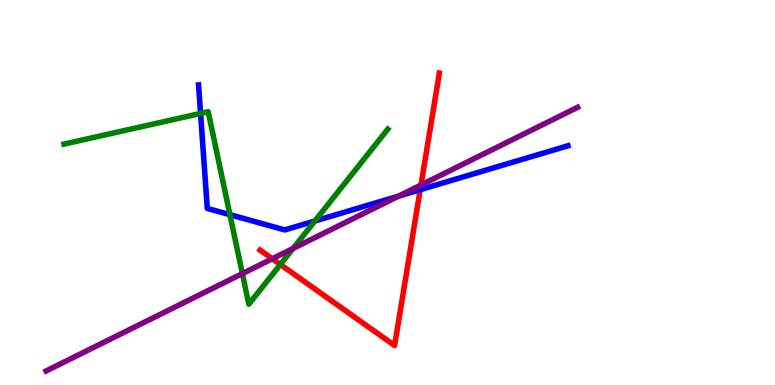[{'lines': ['blue', 'red'], 'intersections': [{'x': 5.42, 'y': 5.07}]}, {'lines': ['green', 'red'], 'intersections': [{'x': 3.62, 'y': 3.13}]}, {'lines': ['purple', 'red'], 'intersections': [{'x': 3.51, 'y': 3.28}, {'x': 5.43, 'y': 5.19}]}, {'lines': ['blue', 'green'], 'intersections': [{'x': 2.59, 'y': 7.05}, {'x': 2.97, 'y': 4.42}, {'x': 4.06, 'y': 4.26}]}, {'lines': ['blue', 'purple'], 'intersections': [{'x': 5.14, 'y': 4.91}]}, {'lines': ['green', 'purple'], 'intersections': [{'x': 3.13, 'y': 2.89}, {'x': 3.78, 'y': 3.55}]}]